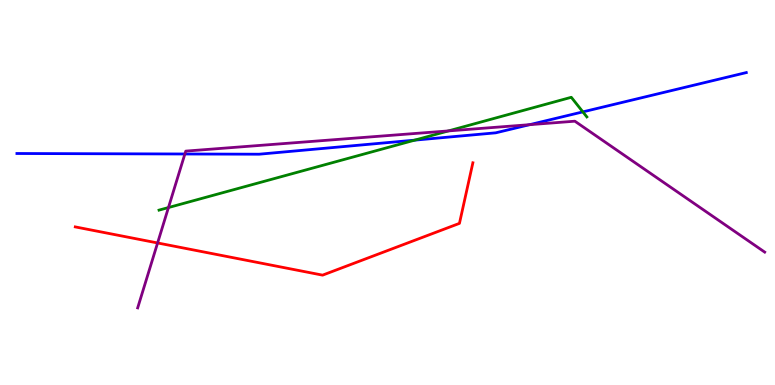[{'lines': ['blue', 'red'], 'intersections': []}, {'lines': ['green', 'red'], 'intersections': []}, {'lines': ['purple', 'red'], 'intersections': [{'x': 2.03, 'y': 3.69}]}, {'lines': ['blue', 'green'], 'intersections': [{'x': 5.35, 'y': 6.36}, {'x': 7.52, 'y': 7.09}]}, {'lines': ['blue', 'purple'], 'intersections': [{'x': 2.39, 'y': 6.0}, {'x': 6.83, 'y': 6.76}]}, {'lines': ['green', 'purple'], 'intersections': [{'x': 2.17, 'y': 4.61}, {'x': 5.79, 'y': 6.6}]}]